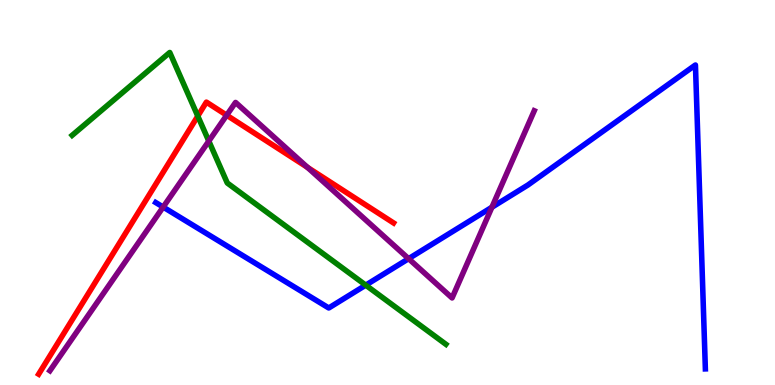[{'lines': ['blue', 'red'], 'intersections': []}, {'lines': ['green', 'red'], 'intersections': [{'x': 2.55, 'y': 6.99}]}, {'lines': ['purple', 'red'], 'intersections': [{'x': 2.93, 'y': 7.01}, {'x': 3.97, 'y': 5.65}]}, {'lines': ['blue', 'green'], 'intersections': [{'x': 4.72, 'y': 2.59}]}, {'lines': ['blue', 'purple'], 'intersections': [{'x': 2.11, 'y': 4.62}, {'x': 5.27, 'y': 3.28}, {'x': 6.35, 'y': 4.62}]}, {'lines': ['green', 'purple'], 'intersections': [{'x': 2.69, 'y': 6.34}]}]